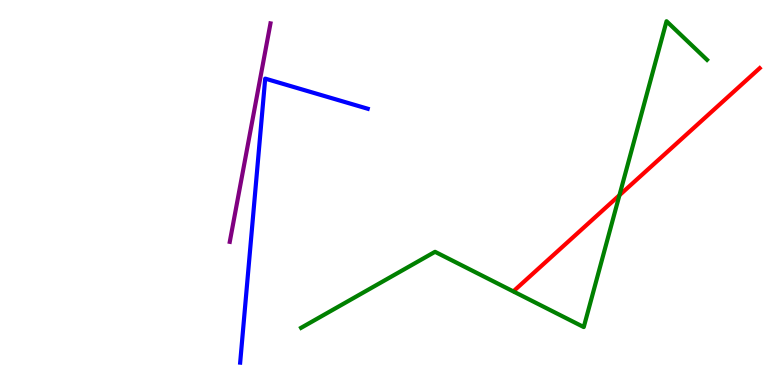[{'lines': ['blue', 'red'], 'intersections': []}, {'lines': ['green', 'red'], 'intersections': [{'x': 7.99, 'y': 4.93}]}, {'lines': ['purple', 'red'], 'intersections': []}, {'lines': ['blue', 'green'], 'intersections': []}, {'lines': ['blue', 'purple'], 'intersections': []}, {'lines': ['green', 'purple'], 'intersections': []}]